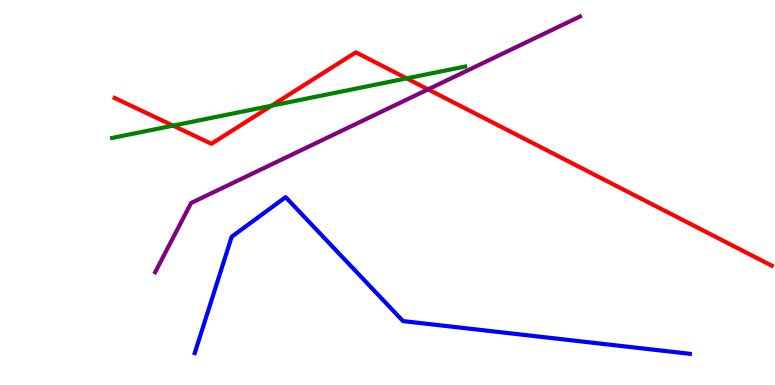[{'lines': ['blue', 'red'], 'intersections': []}, {'lines': ['green', 'red'], 'intersections': [{'x': 2.23, 'y': 6.74}, {'x': 3.5, 'y': 7.25}, {'x': 5.25, 'y': 7.96}]}, {'lines': ['purple', 'red'], 'intersections': [{'x': 5.52, 'y': 7.68}]}, {'lines': ['blue', 'green'], 'intersections': []}, {'lines': ['blue', 'purple'], 'intersections': []}, {'lines': ['green', 'purple'], 'intersections': []}]